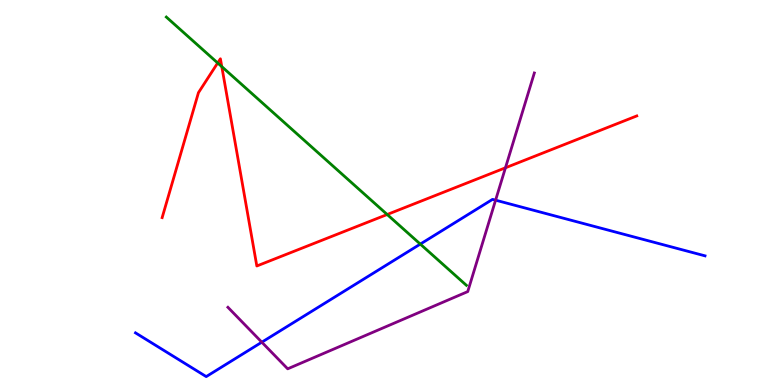[{'lines': ['blue', 'red'], 'intersections': []}, {'lines': ['green', 'red'], 'intersections': [{'x': 2.81, 'y': 8.36}, {'x': 2.86, 'y': 8.27}, {'x': 5.0, 'y': 4.43}]}, {'lines': ['purple', 'red'], 'intersections': [{'x': 6.52, 'y': 5.64}]}, {'lines': ['blue', 'green'], 'intersections': [{'x': 5.42, 'y': 3.66}]}, {'lines': ['blue', 'purple'], 'intersections': [{'x': 3.38, 'y': 1.11}, {'x': 6.39, 'y': 4.8}]}, {'lines': ['green', 'purple'], 'intersections': []}]